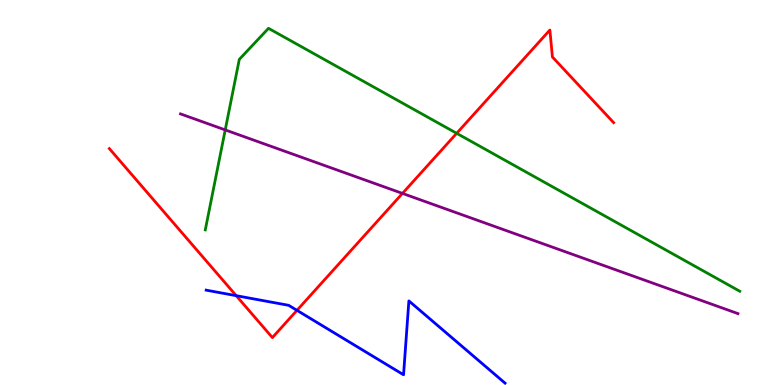[{'lines': ['blue', 'red'], 'intersections': [{'x': 3.05, 'y': 2.32}, {'x': 3.83, 'y': 1.94}]}, {'lines': ['green', 'red'], 'intersections': [{'x': 5.89, 'y': 6.54}]}, {'lines': ['purple', 'red'], 'intersections': [{'x': 5.19, 'y': 4.98}]}, {'lines': ['blue', 'green'], 'intersections': []}, {'lines': ['blue', 'purple'], 'intersections': []}, {'lines': ['green', 'purple'], 'intersections': [{'x': 2.91, 'y': 6.63}]}]